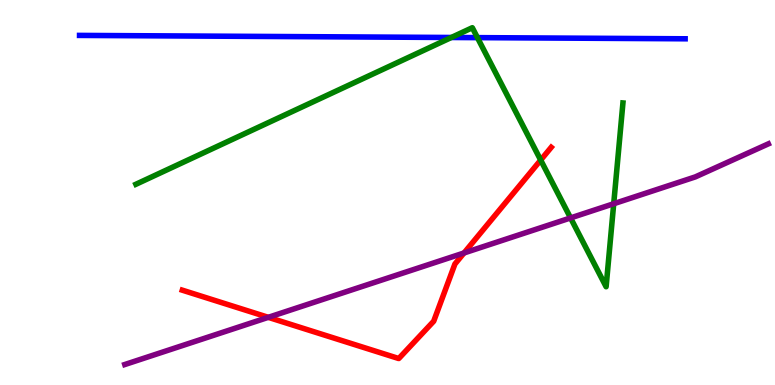[{'lines': ['blue', 'red'], 'intersections': []}, {'lines': ['green', 'red'], 'intersections': [{'x': 6.98, 'y': 5.84}]}, {'lines': ['purple', 'red'], 'intersections': [{'x': 3.46, 'y': 1.76}, {'x': 5.99, 'y': 3.43}]}, {'lines': ['blue', 'green'], 'intersections': [{'x': 5.82, 'y': 9.03}, {'x': 6.16, 'y': 9.02}]}, {'lines': ['blue', 'purple'], 'intersections': []}, {'lines': ['green', 'purple'], 'intersections': [{'x': 7.36, 'y': 4.34}, {'x': 7.92, 'y': 4.71}]}]